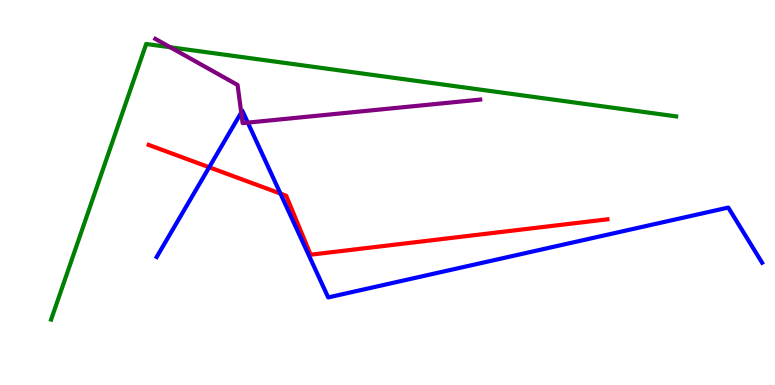[{'lines': ['blue', 'red'], 'intersections': [{'x': 2.7, 'y': 5.66}, {'x': 3.62, 'y': 4.97}]}, {'lines': ['green', 'red'], 'intersections': []}, {'lines': ['purple', 'red'], 'intersections': []}, {'lines': ['blue', 'green'], 'intersections': []}, {'lines': ['blue', 'purple'], 'intersections': [{'x': 3.11, 'y': 7.08}, {'x': 3.2, 'y': 6.82}]}, {'lines': ['green', 'purple'], 'intersections': [{'x': 2.2, 'y': 8.77}]}]